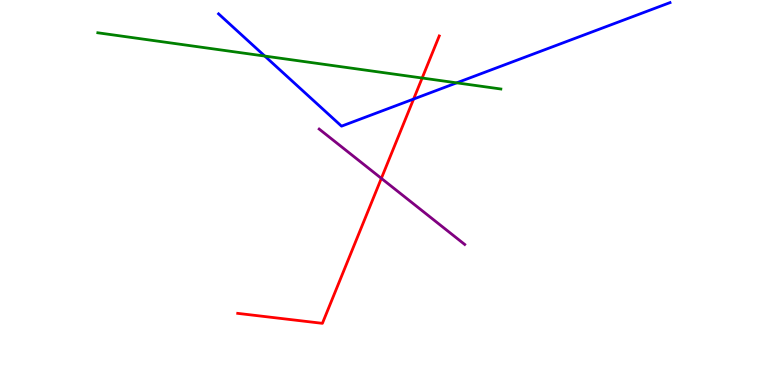[{'lines': ['blue', 'red'], 'intersections': [{'x': 5.34, 'y': 7.43}]}, {'lines': ['green', 'red'], 'intersections': [{'x': 5.45, 'y': 7.97}]}, {'lines': ['purple', 'red'], 'intersections': [{'x': 4.92, 'y': 5.37}]}, {'lines': ['blue', 'green'], 'intersections': [{'x': 3.42, 'y': 8.54}, {'x': 5.89, 'y': 7.85}]}, {'lines': ['blue', 'purple'], 'intersections': []}, {'lines': ['green', 'purple'], 'intersections': []}]